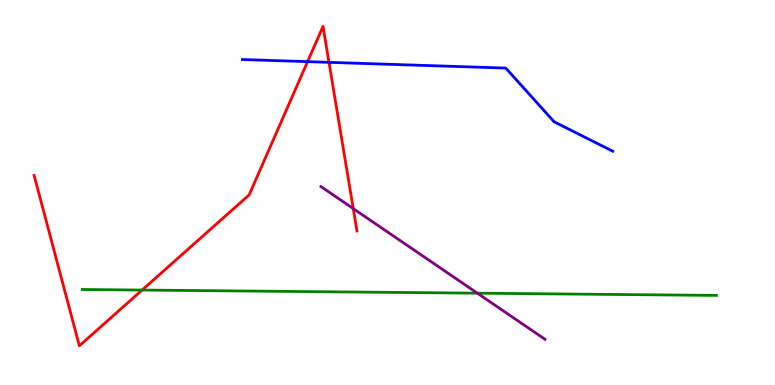[{'lines': ['blue', 'red'], 'intersections': [{'x': 3.97, 'y': 8.4}, {'x': 4.24, 'y': 8.38}]}, {'lines': ['green', 'red'], 'intersections': [{'x': 1.83, 'y': 2.47}]}, {'lines': ['purple', 'red'], 'intersections': [{'x': 4.56, 'y': 4.58}]}, {'lines': ['blue', 'green'], 'intersections': []}, {'lines': ['blue', 'purple'], 'intersections': []}, {'lines': ['green', 'purple'], 'intersections': [{'x': 6.16, 'y': 2.38}]}]